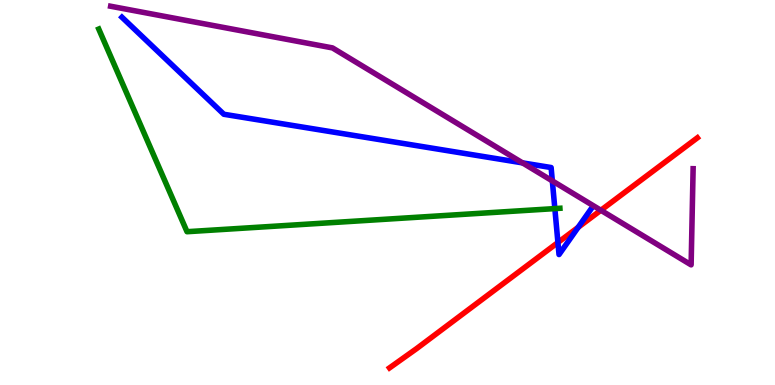[{'lines': ['blue', 'red'], 'intersections': [{'x': 7.2, 'y': 3.7}, {'x': 7.46, 'y': 4.1}]}, {'lines': ['green', 'red'], 'intersections': []}, {'lines': ['purple', 'red'], 'intersections': [{'x': 7.75, 'y': 4.54}]}, {'lines': ['blue', 'green'], 'intersections': [{'x': 7.16, 'y': 4.58}]}, {'lines': ['blue', 'purple'], 'intersections': [{'x': 6.74, 'y': 5.77}, {'x': 7.13, 'y': 5.3}]}, {'lines': ['green', 'purple'], 'intersections': []}]